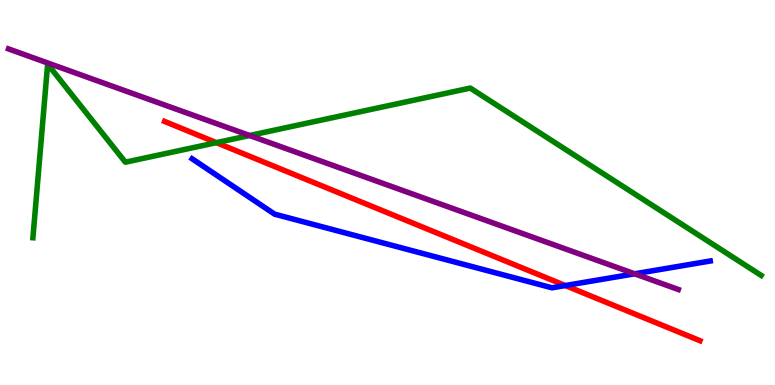[{'lines': ['blue', 'red'], 'intersections': [{'x': 7.29, 'y': 2.58}]}, {'lines': ['green', 'red'], 'intersections': [{'x': 2.79, 'y': 6.29}]}, {'lines': ['purple', 'red'], 'intersections': []}, {'lines': ['blue', 'green'], 'intersections': []}, {'lines': ['blue', 'purple'], 'intersections': [{'x': 8.19, 'y': 2.89}]}, {'lines': ['green', 'purple'], 'intersections': [{'x': 3.22, 'y': 6.48}]}]